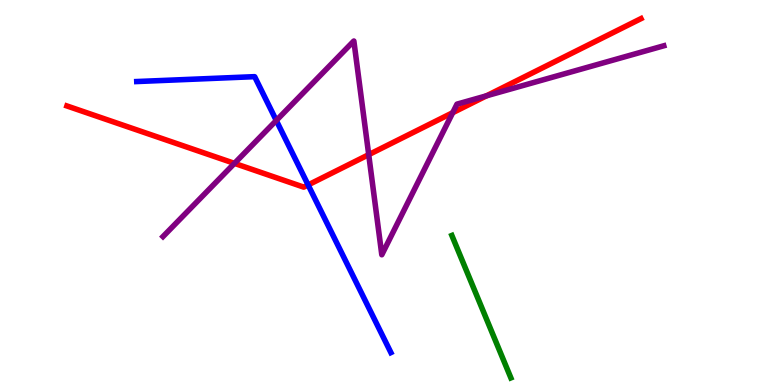[{'lines': ['blue', 'red'], 'intersections': [{'x': 3.98, 'y': 5.2}]}, {'lines': ['green', 'red'], 'intersections': []}, {'lines': ['purple', 'red'], 'intersections': [{'x': 3.02, 'y': 5.76}, {'x': 4.76, 'y': 5.98}, {'x': 5.84, 'y': 7.07}, {'x': 6.28, 'y': 7.51}]}, {'lines': ['blue', 'green'], 'intersections': []}, {'lines': ['blue', 'purple'], 'intersections': [{'x': 3.57, 'y': 6.87}]}, {'lines': ['green', 'purple'], 'intersections': []}]